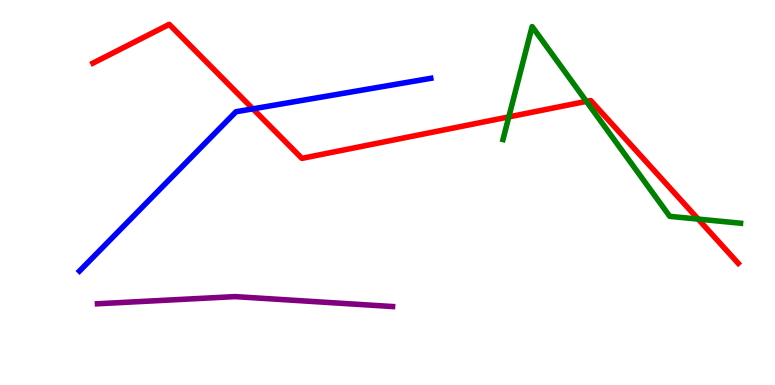[{'lines': ['blue', 'red'], 'intersections': [{'x': 3.26, 'y': 7.17}]}, {'lines': ['green', 'red'], 'intersections': [{'x': 6.57, 'y': 6.96}, {'x': 7.57, 'y': 7.37}, {'x': 9.01, 'y': 4.31}]}, {'lines': ['purple', 'red'], 'intersections': []}, {'lines': ['blue', 'green'], 'intersections': []}, {'lines': ['blue', 'purple'], 'intersections': []}, {'lines': ['green', 'purple'], 'intersections': []}]